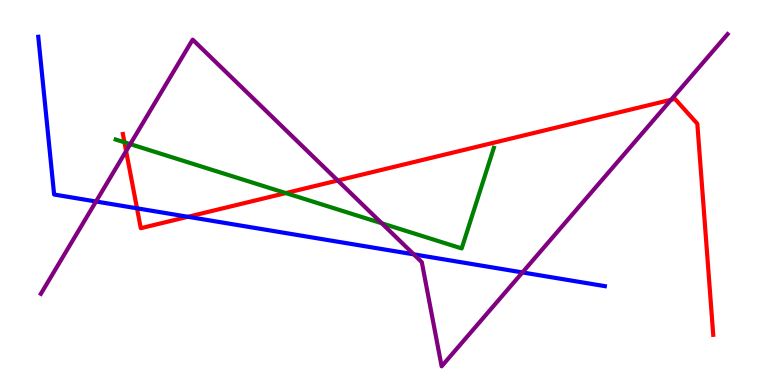[{'lines': ['blue', 'red'], 'intersections': [{'x': 1.77, 'y': 4.59}, {'x': 2.42, 'y': 4.37}]}, {'lines': ['green', 'red'], 'intersections': [{'x': 1.61, 'y': 6.3}, {'x': 3.69, 'y': 4.98}]}, {'lines': ['purple', 'red'], 'intersections': [{'x': 1.63, 'y': 6.08}, {'x': 4.36, 'y': 5.31}, {'x': 8.66, 'y': 7.41}]}, {'lines': ['blue', 'green'], 'intersections': []}, {'lines': ['blue', 'purple'], 'intersections': [{'x': 1.24, 'y': 4.77}, {'x': 5.34, 'y': 3.39}, {'x': 6.74, 'y': 2.92}]}, {'lines': ['green', 'purple'], 'intersections': [{'x': 1.68, 'y': 6.26}, {'x': 4.93, 'y': 4.2}]}]